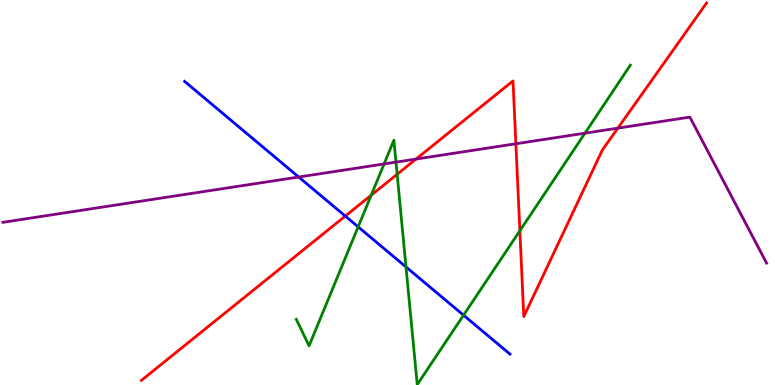[{'lines': ['blue', 'red'], 'intersections': [{'x': 4.46, 'y': 4.39}]}, {'lines': ['green', 'red'], 'intersections': [{'x': 4.79, 'y': 4.93}, {'x': 5.12, 'y': 5.47}, {'x': 6.71, 'y': 4.01}]}, {'lines': ['purple', 'red'], 'intersections': [{'x': 5.37, 'y': 5.87}, {'x': 6.66, 'y': 6.27}, {'x': 7.97, 'y': 6.67}]}, {'lines': ['blue', 'green'], 'intersections': [{'x': 4.62, 'y': 4.11}, {'x': 5.24, 'y': 3.07}, {'x': 5.98, 'y': 1.81}]}, {'lines': ['blue', 'purple'], 'intersections': [{'x': 3.85, 'y': 5.4}]}, {'lines': ['green', 'purple'], 'intersections': [{'x': 4.96, 'y': 5.74}, {'x': 5.11, 'y': 5.79}, {'x': 7.55, 'y': 6.54}]}]